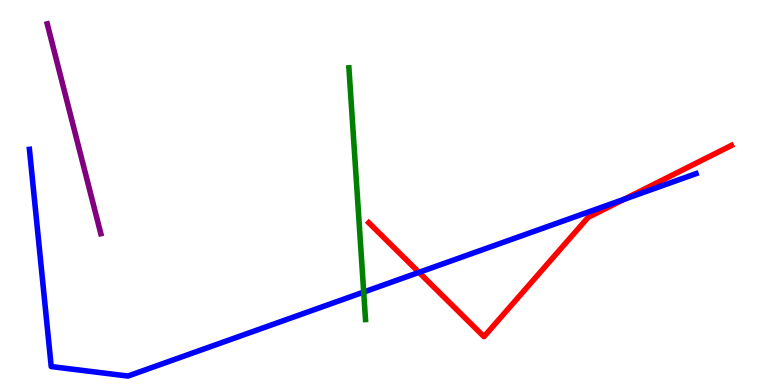[{'lines': ['blue', 'red'], 'intersections': [{'x': 5.41, 'y': 2.93}, {'x': 8.05, 'y': 4.82}]}, {'lines': ['green', 'red'], 'intersections': []}, {'lines': ['purple', 'red'], 'intersections': []}, {'lines': ['blue', 'green'], 'intersections': [{'x': 4.69, 'y': 2.41}]}, {'lines': ['blue', 'purple'], 'intersections': []}, {'lines': ['green', 'purple'], 'intersections': []}]